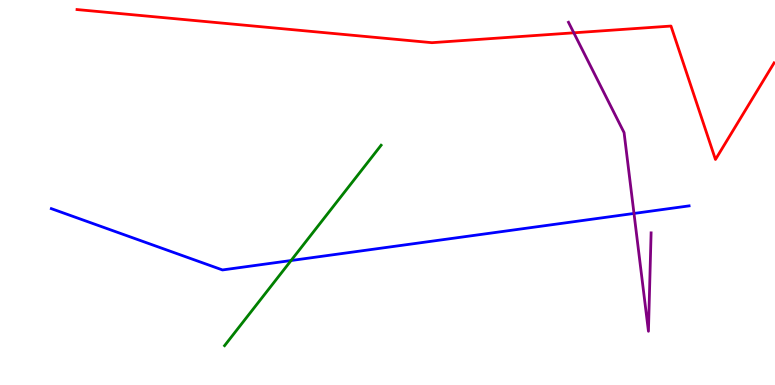[{'lines': ['blue', 'red'], 'intersections': []}, {'lines': ['green', 'red'], 'intersections': []}, {'lines': ['purple', 'red'], 'intersections': [{'x': 7.4, 'y': 9.15}]}, {'lines': ['blue', 'green'], 'intersections': [{'x': 3.76, 'y': 3.23}]}, {'lines': ['blue', 'purple'], 'intersections': [{'x': 8.18, 'y': 4.46}]}, {'lines': ['green', 'purple'], 'intersections': []}]